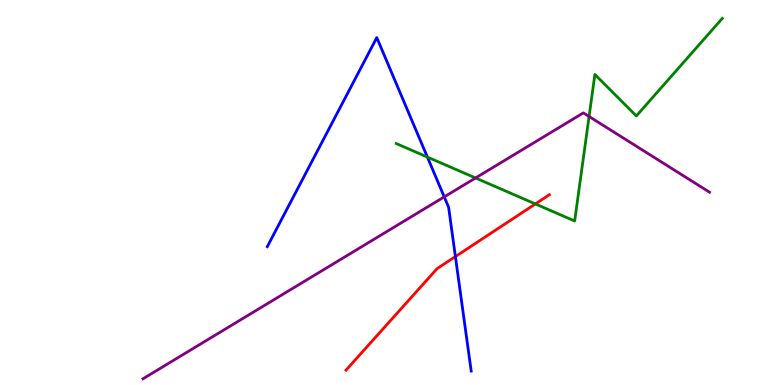[{'lines': ['blue', 'red'], 'intersections': [{'x': 5.88, 'y': 3.34}]}, {'lines': ['green', 'red'], 'intersections': [{'x': 6.91, 'y': 4.7}]}, {'lines': ['purple', 'red'], 'intersections': []}, {'lines': ['blue', 'green'], 'intersections': [{'x': 5.51, 'y': 5.92}]}, {'lines': ['blue', 'purple'], 'intersections': [{'x': 5.73, 'y': 4.89}]}, {'lines': ['green', 'purple'], 'intersections': [{'x': 6.14, 'y': 5.38}, {'x': 7.6, 'y': 6.97}]}]